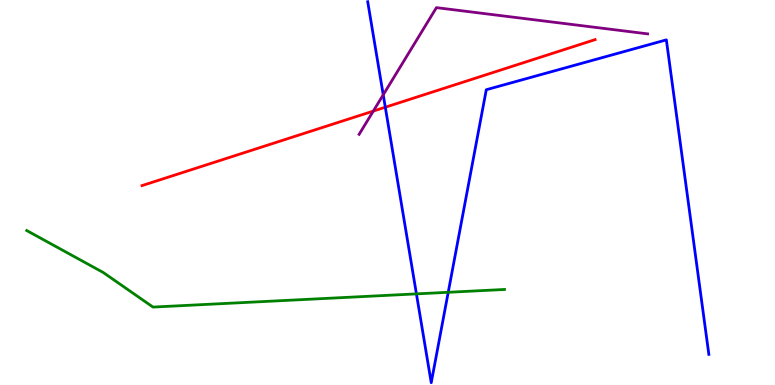[{'lines': ['blue', 'red'], 'intersections': [{'x': 4.97, 'y': 7.21}]}, {'lines': ['green', 'red'], 'intersections': []}, {'lines': ['purple', 'red'], 'intersections': [{'x': 4.82, 'y': 7.11}]}, {'lines': ['blue', 'green'], 'intersections': [{'x': 5.37, 'y': 2.37}, {'x': 5.78, 'y': 2.41}]}, {'lines': ['blue', 'purple'], 'intersections': [{'x': 4.94, 'y': 7.54}]}, {'lines': ['green', 'purple'], 'intersections': []}]